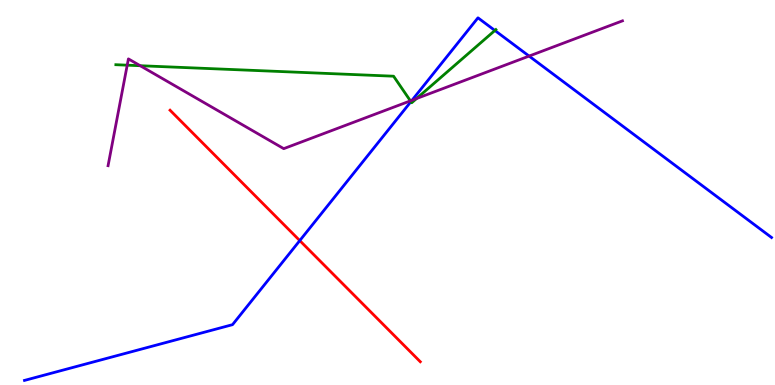[{'lines': ['blue', 'red'], 'intersections': [{'x': 3.87, 'y': 3.75}]}, {'lines': ['green', 'red'], 'intersections': []}, {'lines': ['purple', 'red'], 'intersections': []}, {'lines': ['blue', 'green'], 'intersections': [{'x': 5.3, 'y': 7.36}, {'x': 6.39, 'y': 9.21}]}, {'lines': ['blue', 'purple'], 'intersections': [{'x': 5.32, 'y': 7.4}, {'x': 6.83, 'y': 8.54}]}, {'lines': ['green', 'purple'], 'intersections': [{'x': 1.64, 'y': 8.31}, {'x': 1.81, 'y': 8.29}, {'x': 5.3, 'y': 7.38}, {'x': 5.37, 'y': 7.44}]}]